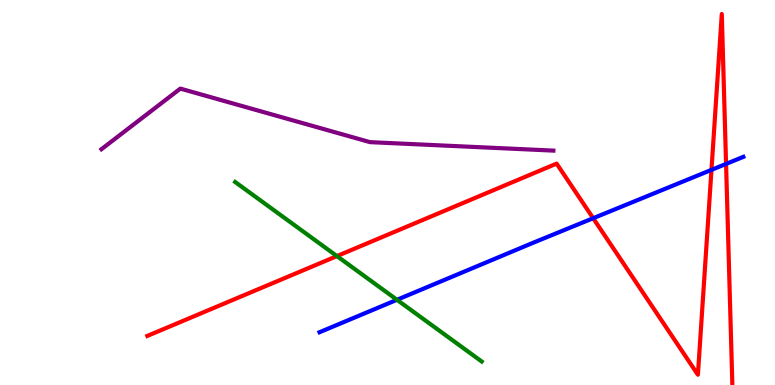[{'lines': ['blue', 'red'], 'intersections': [{'x': 7.65, 'y': 4.33}, {'x': 9.18, 'y': 5.59}, {'x': 9.37, 'y': 5.74}]}, {'lines': ['green', 'red'], 'intersections': [{'x': 4.35, 'y': 3.35}]}, {'lines': ['purple', 'red'], 'intersections': []}, {'lines': ['blue', 'green'], 'intersections': [{'x': 5.12, 'y': 2.21}]}, {'lines': ['blue', 'purple'], 'intersections': []}, {'lines': ['green', 'purple'], 'intersections': []}]